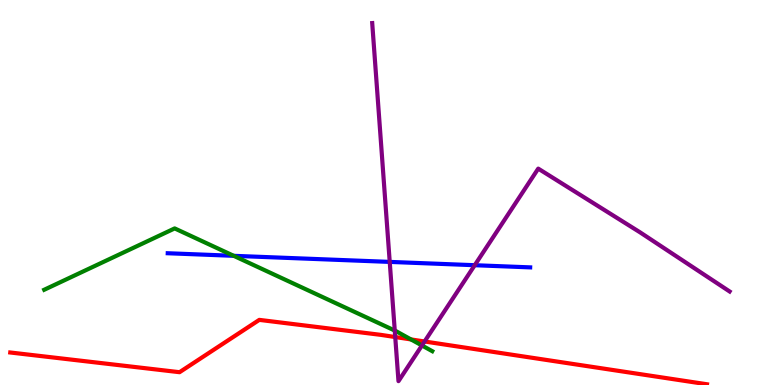[{'lines': ['blue', 'red'], 'intersections': []}, {'lines': ['green', 'red'], 'intersections': [{'x': 5.3, 'y': 1.18}]}, {'lines': ['purple', 'red'], 'intersections': [{'x': 5.1, 'y': 1.25}, {'x': 5.48, 'y': 1.13}]}, {'lines': ['blue', 'green'], 'intersections': [{'x': 3.02, 'y': 3.36}]}, {'lines': ['blue', 'purple'], 'intersections': [{'x': 5.03, 'y': 3.2}, {'x': 6.13, 'y': 3.11}]}, {'lines': ['green', 'purple'], 'intersections': [{'x': 5.09, 'y': 1.41}, {'x': 5.44, 'y': 1.03}]}]